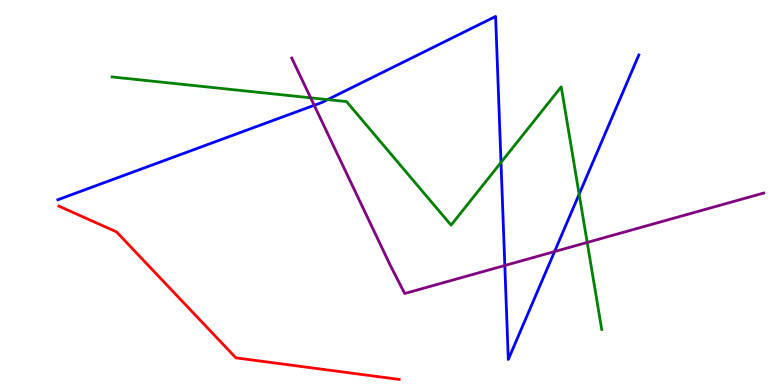[{'lines': ['blue', 'red'], 'intersections': []}, {'lines': ['green', 'red'], 'intersections': []}, {'lines': ['purple', 'red'], 'intersections': []}, {'lines': ['blue', 'green'], 'intersections': [{'x': 4.23, 'y': 7.41}, {'x': 6.46, 'y': 5.78}, {'x': 7.47, 'y': 4.96}]}, {'lines': ['blue', 'purple'], 'intersections': [{'x': 4.05, 'y': 7.26}, {'x': 6.51, 'y': 3.1}, {'x': 7.16, 'y': 3.47}]}, {'lines': ['green', 'purple'], 'intersections': [{'x': 4.01, 'y': 7.46}, {'x': 7.58, 'y': 3.7}]}]